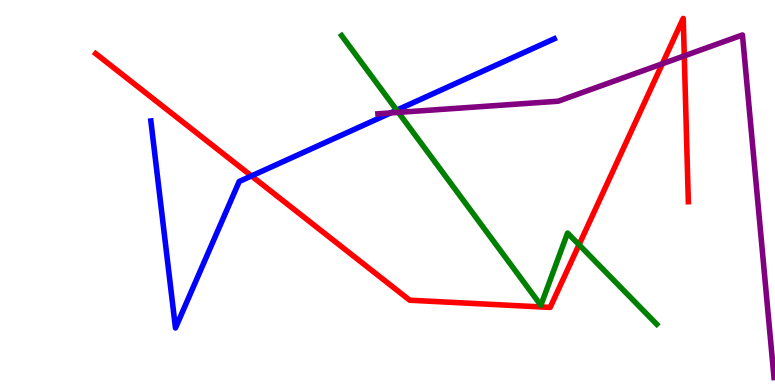[{'lines': ['blue', 'red'], 'intersections': [{'x': 3.24, 'y': 5.43}]}, {'lines': ['green', 'red'], 'intersections': [{'x': 7.47, 'y': 3.64}]}, {'lines': ['purple', 'red'], 'intersections': [{'x': 8.55, 'y': 8.34}, {'x': 8.83, 'y': 8.55}]}, {'lines': ['blue', 'green'], 'intersections': [{'x': 5.12, 'y': 7.14}]}, {'lines': ['blue', 'purple'], 'intersections': [{'x': 5.04, 'y': 7.07}]}, {'lines': ['green', 'purple'], 'intersections': [{'x': 5.14, 'y': 7.08}]}]